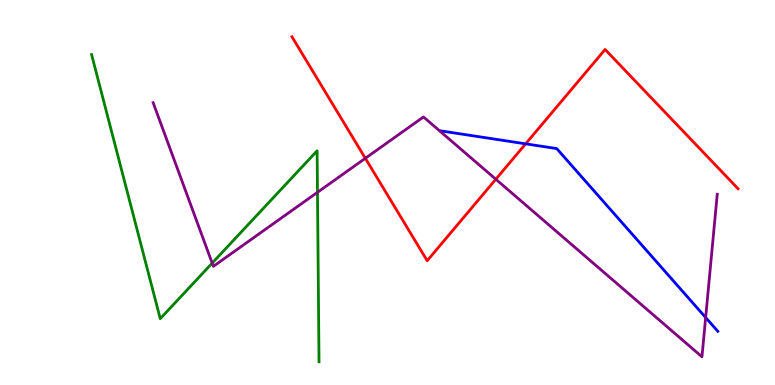[{'lines': ['blue', 'red'], 'intersections': [{'x': 6.78, 'y': 6.26}]}, {'lines': ['green', 'red'], 'intersections': []}, {'lines': ['purple', 'red'], 'intersections': [{'x': 4.71, 'y': 5.89}, {'x': 6.4, 'y': 5.34}]}, {'lines': ['blue', 'green'], 'intersections': []}, {'lines': ['blue', 'purple'], 'intersections': [{'x': 9.11, 'y': 1.75}]}, {'lines': ['green', 'purple'], 'intersections': [{'x': 2.74, 'y': 3.17}, {'x': 4.1, 'y': 5.0}]}]